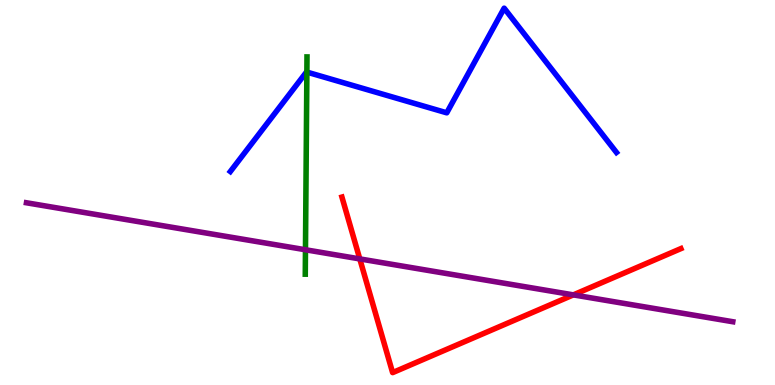[{'lines': ['blue', 'red'], 'intersections': []}, {'lines': ['green', 'red'], 'intersections': []}, {'lines': ['purple', 'red'], 'intersections': [{'x': 4.64, 'y': 3.28}, {'x': 7.4, 'y': 2.34}]}, {'lines': ['blue', 'green'], 'intersections': [{'x': 3.96, 'y': 8.13}]}, {'lines': ['blue', 'purple'], 'intersections': []}, {'lines': ['green', 'purple'], 'intersections': [{'x': 3.94, 'y': 3.51}]}]